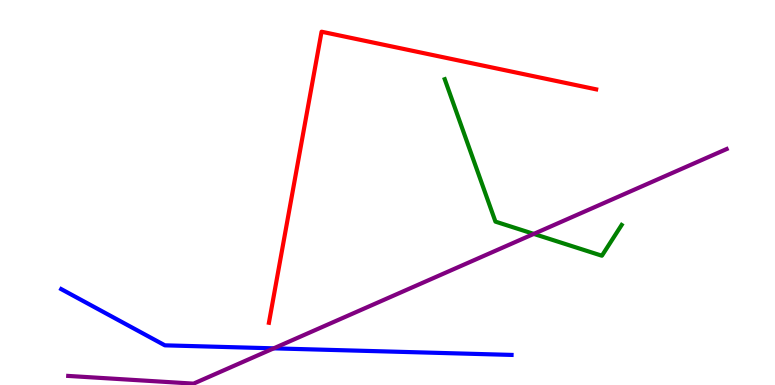[{'lines': ['blue', 'red'], 'intersections': []}, {'lines': ['green', 'red'], 'intersections': []}, {'lines': ['purple', 'red'], 'intersections': []}, {'lines': ['blue', 'green'], 'intersections': []}, {'lines': ['blue', 'purple'], 'intersections': [{'x': 3.53, 'y': 0.952}]}, {'lines': ['green', 'purple'], 'intersections': [{'x': 6.89, 'y': 3.92}]}]